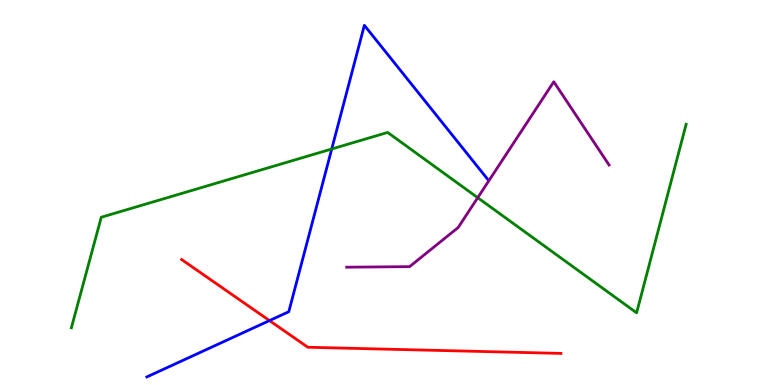[{'lines': ['blue', 'red'], 'intersections': [{'x': 3.48, 'y': 1.67}]}, {'lines': ['green', 'red'], 'intersections': []}, {'lines': ['purple', 'red'], 'intersections': []}, {'lines': ['blue', 'green'], 'intersections': [{'x': 4.28, 'y': 6.13}]}, {'lines': ['blue', 'purple'], 'intersections': []}, {'lines': ['green', 'purple'], 'intersections': [{'x': 6.16, 'y': 4.86}]}]